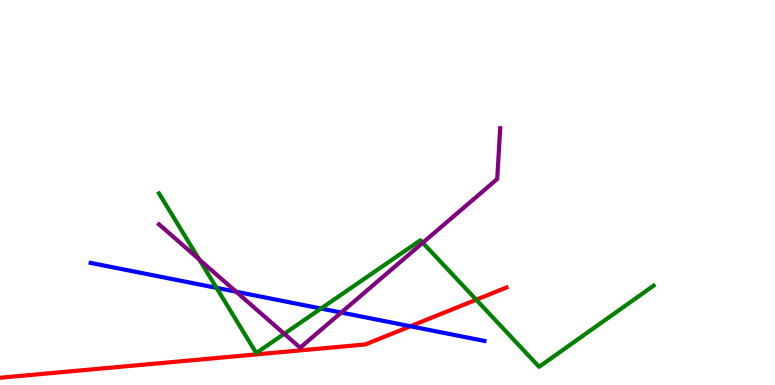[{'lines': ['blue', 'red'], 'intersections': [{'x': 5.3, 'y': 1.53}]}, {'lines': ['green', 'red'], 'intersections': [{'x': 6.14, 'y': 2.22}]}, {'lines': ['purple', 'red'], 'intersections': []}, {'lines': ['blue', 'green'], 'intersections': [{'x': 2.79, 'y': 2.52}, {'x': 4.14, 'y': 1.99}]}, {'lines': ['blue', 'purple'], 'intersections': [{'x': 3.05, 'y': 2.42}, {'x': 4.4, 'y': 1.88}]}, {'lines': ['green', 'purple'], 'intersections': [{'x': 2.57, 'y': 3.26}, {'x': 3.67, 'y': 1.33}, {'x': 5.46, 'y': 3.69}]}]